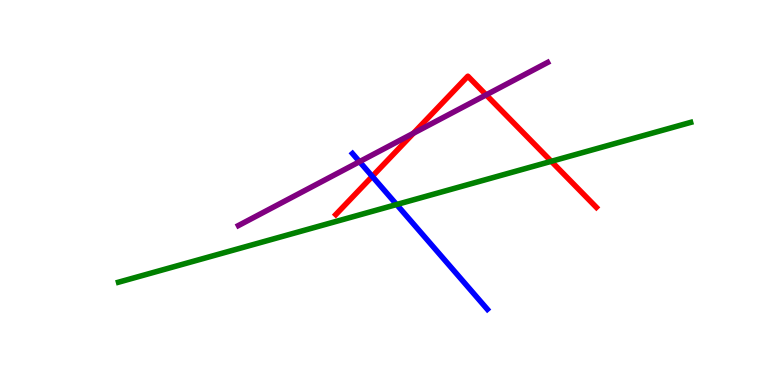[{'lines': ['blue', 'red'], 'intersections': [{'x': 4.8, 'y': 5.42}]}, {'lines': ['green', 'red'], 'intersections': [{'x': 7.11, 'y': 5.81}]}, {'lines': ['purple', 'red'], 'intersections': [{'x': 5.33, 'y': 6.54}, {'x': 6.27, 'y': 7.54}]}, {'lines': ['blue', 'green'], 'intersections': [{'x': 5.12, 'y': 4.69}]}, {'lines': ['blue', 'purple'], 'intersections': [{'x': 4.64, 'y': 5.8}]}, {'lines': ['green', 'purple'], 'intersections': []}]